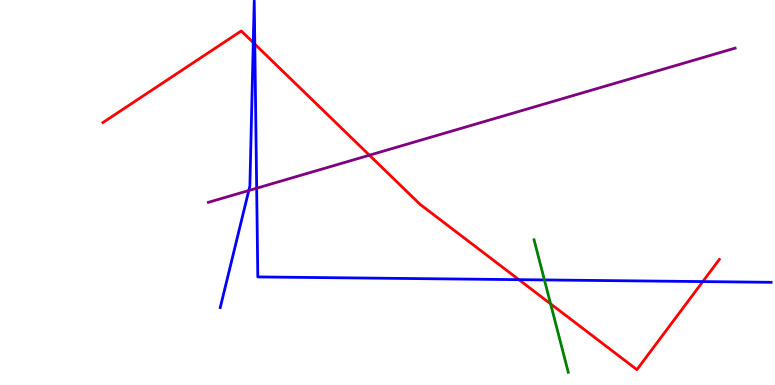[{'lines': ['blue', 'red'], 'intersections': [{'x': 3.27, 'y': 8.89}, {'x': 3.29, 'y': 8.85}, {'x': 6.7, 'y': 2.74}, {'x': 9.07, 'y': 2.69}]}, {'lines': ['green', 'red'], 'intersections': [{'x': 7.1, 'y': 2.11}]}, {'lines': ['purple', 'red'], 'intersections': [{'x': 4.77, 'y': 5.97}]}, {'lines': ['blue', 'green'], 'intersections': [{'x': 7.02, 'y': 2.73}]}, {'lines': ['blue', 'purple'], 'intersections': [{'x': 3.21, 'y': 5.05}, {'x': 3.31, 'y': 5.11}]}, {'lines': ['green', 'purple'], 'intersections': []}]